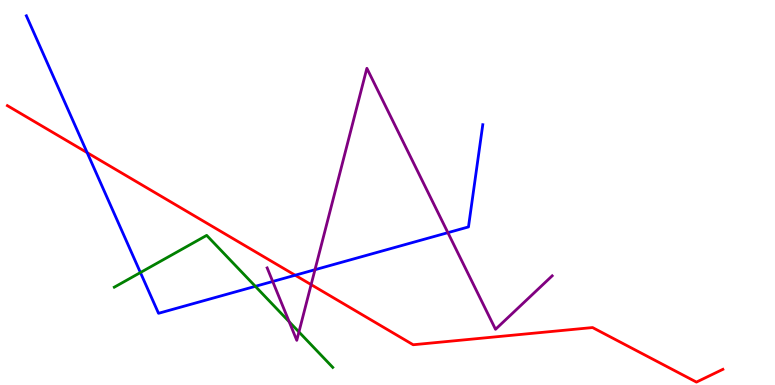[{'lines': ['blue', 'red'], 'intersections': [{'x': 1.12, 'y': 6.03}, {'x': 3.81, 'y': 2.85}]}, {'lines': ['green', 'red'], 'intersections': []}, {'lines': ['purple', 'red'], 'intersections': [{'x': 4.01, 'y': 2.61}]}, {'lines': ['blue', 'green'], 'intersections': [{'x': 1.81, 'y': 2.92}, {'x': 3.29, 'y': 2.56}]}, {'lines': ['blue', 'purple'], 'intersections': [{'x': 3.52, 'y': 2.69}, {'x': 4.06, 'y': 2.99}, {'x': 5.78, 'y': 3.96}]}, {'lines': ['green', 'purple'], 'intersections': [{'x': 3.73, 'y': 1.64}, {'x': 3.86, 'y': 1.38}]}]